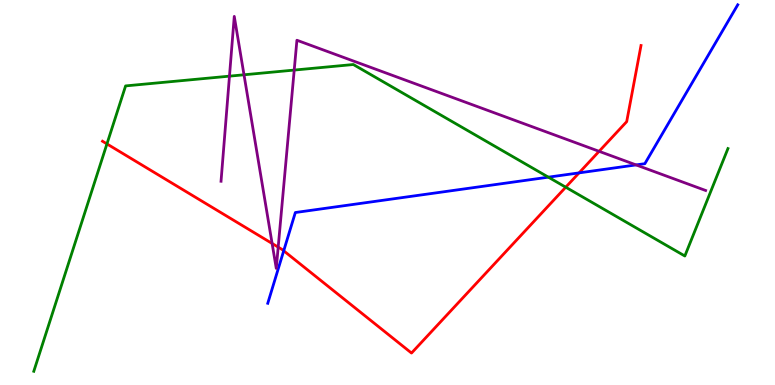[{'lines': ['blue', 'red'], 'intersections': [{'x': 3.66, 'y': 3.49}, {'x': 7.47, 'y': 5.51}]}, {'lines': ['green', 'red'], 'intersections': [{'x': 1.38, 'y': 6.26}, {'x': 7.3, 'y': 5.14}]}, {'lines': ['purple', 'red'], 'intersections': [{'x': 3.51, 'y': 3.68}, {'x': 3.59, 'y': 3.58}, {'x': 7.73, 'y': 6.07}]}, {'lines': ['blue', 'green'], 'intersections': [{'x': 7.08, 'y': 5.4}]}, {'lines': ['blue', 'purple'], 'intersections': [{'x': 8.21, 'y': 5.72}]}, {'lines': ['green', 'purple'], 'intersections': [{'x': 2.96, 'y': 8.02}, {'x': 3.15, 'y': 8.06}, {'x': 3.8, 'y': 8.18}]}]